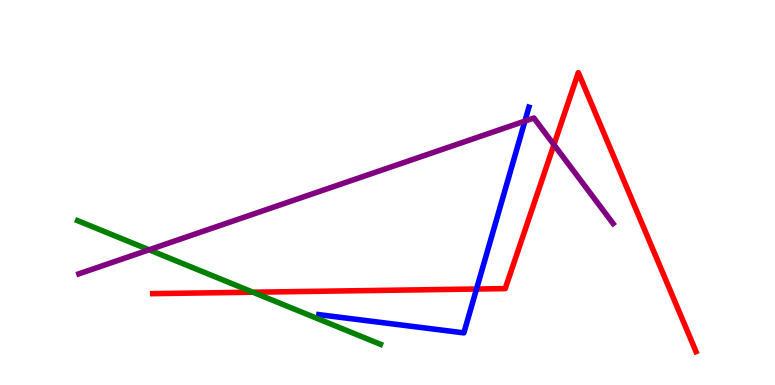[{'lines': ['blue', 'red'], 'intersections': [{'x': 6.15, 'y': 2.49}]}, {'lines': ['green', 'red'], 'intersections': [{'x': 3.26, 'y': 2.41}]}, {'lines': ['purple', 'red'], 'intersections': [{'x': 7.15, 'y': 6.24}]}, {'lines': ['blue', 'green'], 'intersections': []}, {'lines': ['blue', 'purple'], 'intersections': [{'x': 6.77, 'y': 6.85}]}, {'lines': ['green', 'purple'], 'intersections': [{'x': 1.92, 'y': 3.51}]}]